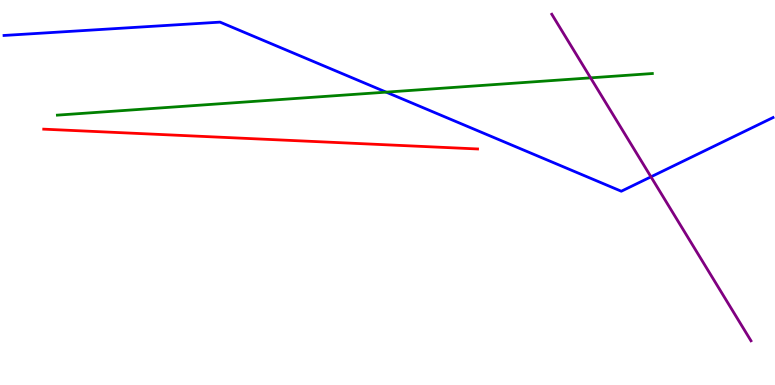[{'lines': ['blue', 'red'], 'intersections': []}, {'lines': ['green', 'red'], 'intersections': []}, {'lines': ['purple', 'red'], 'intersections': []}, {'lines': ['blue', 'green'], 'intersections': [{'x': 4.98, 'y': 7.61}]}, {'lines': ['blue', 'purple'], 'intersections': [{'x': 8.4, 'y': 5.41}]}, {'lines': ['green', 'purple'], 'intersections': [{'x': 7.62, 'y': 7.98}]}]